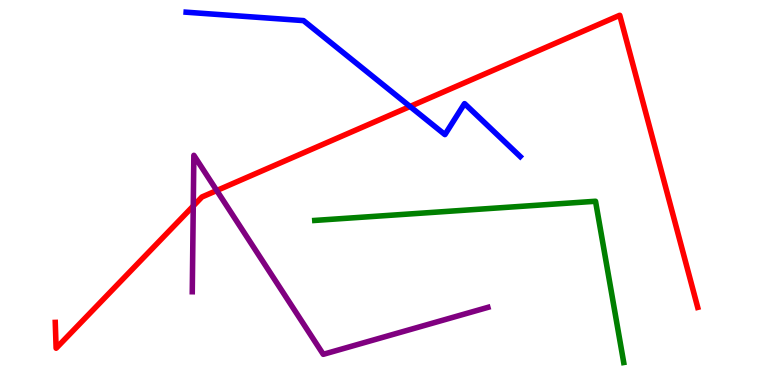[{'lines': ['blue', 'red'], 'intersections': [{'x': 5.29, 'y': 7.23}]}, {'lines': ['green', 'red'], 'intersections': []}, {'lines': ['purple', 'red'], 'intersections': [{'x': 2.49, 'y': 4.65}, {'x': 2.8, 'y': 5.05}]}, {'lines': ['blue', 'green'], 'intersections': []}, {'lines': ['blue', 'purple'], 'intersections': []}, {'lines': ['green', 'purple'], 'intersections': []}]